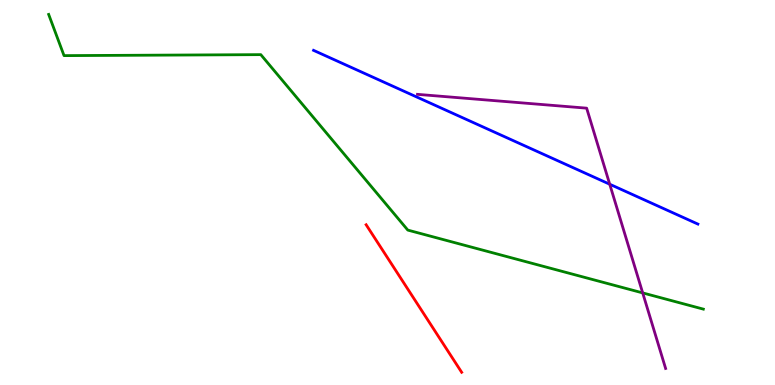[{'lines': ['blue', 'red'], 'intersections': []}, {'lines': ['green', 'red'], 'intersections': []}, {'lines': ['purple', 'red'], 'intersections': []}, {'lines': ['blue', 'green'], 'intersections': []}, {'lines': ['blue', 'purple'], 'intersections': [{'x': 7.87, 'y': 5.21}]}, {'lines': ['green', 'purple'], 'intersections': [{'x': 8.29, 'y': 2.39}]}]